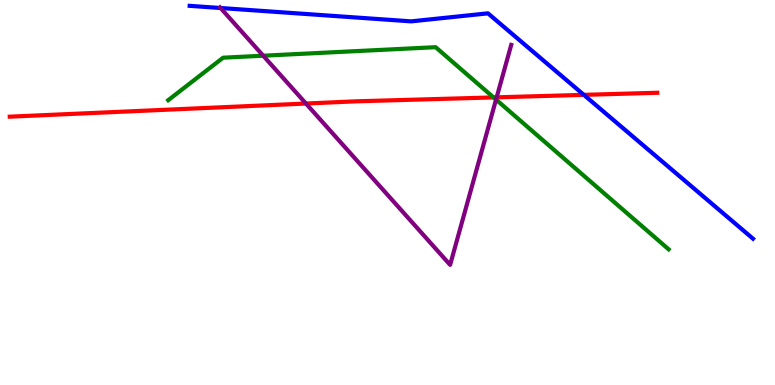[{'lines': ['blue', 'red'], 'intersections': [{'x': 7.53, 'y': 7.54}]}, {'lines': ['green', 'red'], 'intersections': [{'x': 6.37, 'y': 7.47}]}, {'lines': ['purple', 'red'], 'intersections': [{'x': 3.95, 'y': 7.31}, {'x': 6.41, 'y': 7.47}]}, {'lines': ['blue', 'green'], 'intersections': []}, {'lines': ['blue', 'purple'], 'intersections': [{'x': 2.85, 'y': 9.79}]}, {'lines': ['green', 'purple'], 'intersections': [{'x': 3.4, 'y': 8.55}, {'x': 6.4, 'y': 7.41}]}]